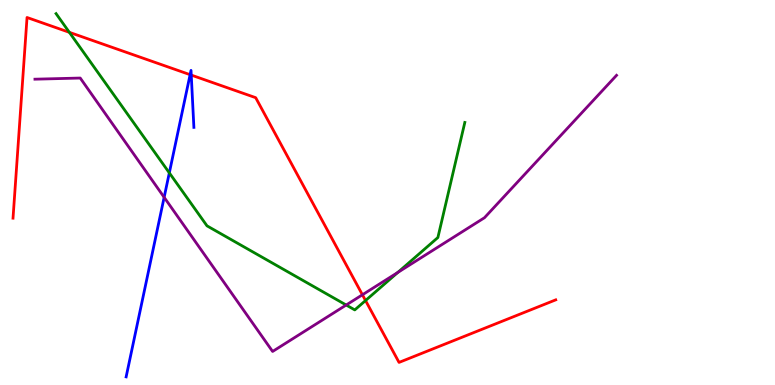[{'lines': ['blue', 'red'], 'intersections': [{'x': 2.45, 'y': 8.06}, {'x': 2.47, 'y': 8.05}]}, {'lines': ['green', 'red'], 'intersections': [{'x': 0.895, 'y': 9.16}, {'x': 4.72, 'y': 2.19}]}, {'lines': ['purple', 'red'], 'intersections': [{'x': 4.68, 'y': 2.34}]}, {'lines': ['blue', 'green'], 'intersections': [{'x': 2.18, 'y': 5.51}]}, {'lines': ['blue', 'purple'], 'intersections': [{'x': 2.12, 'y': 4.88}]}, {'lines': ['green', 'purple'], 'intersections': [{'x': 4.47, 'y': 2.08}, {'x': 5.13, 'y': 2.92}]}]